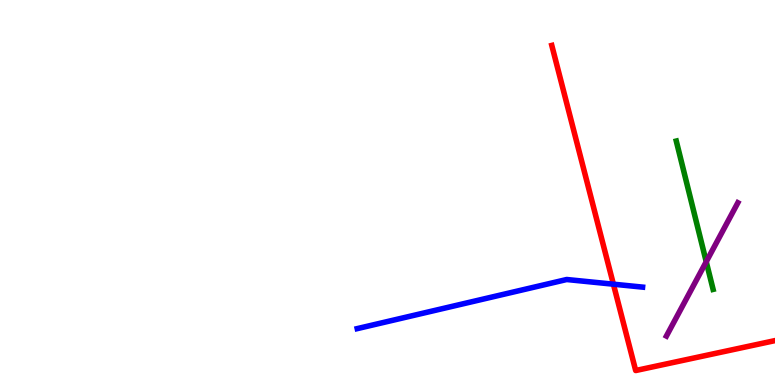[{'lines': ['blue', 'red'], 'intersections': [{'x': 7.91, 'y': 2.62}]}, {'lines': ['green', 'red'], 'intersections': []}, {'lines': ['purple', 'red'], 'intersections': []}, {'lines': ['blue', 'green'], 'intersections': []}, {'lines': ['blue', 'purple'], 'intersections': []}, {'lines': ['green', 'purple'], 'intersections': [{'x': 9.11, 'y': 3.2}]}]